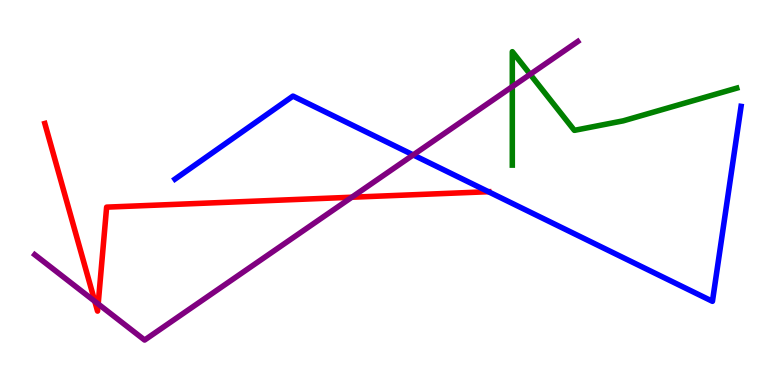[{'lines': ['blue', 'red'], 'intersections': [{'x': 6.3, 'y': 5.02}]}, {'lines': ['green', 'red'], 'intersections': []}, {'lines': ['purple', 'red'], 'intersections': [{'x': 1.22, 'y': 2.17}, {'x': 1.27, 'y': 2.1}, {'x': 4.54, 'y': 4.88}]}, {'lines': ['blue', 'green'], 'intersections': []}, {'lines': ['blue', 'purple'], 'intersections': [{'x': 5.33, 'y': 5.98}]}, {'lines': ['green', 'purple'], 'intersections': [{'x': 6.61, 'y': 7.75}, {'x': 6.84, 'y': 8.07}]}]